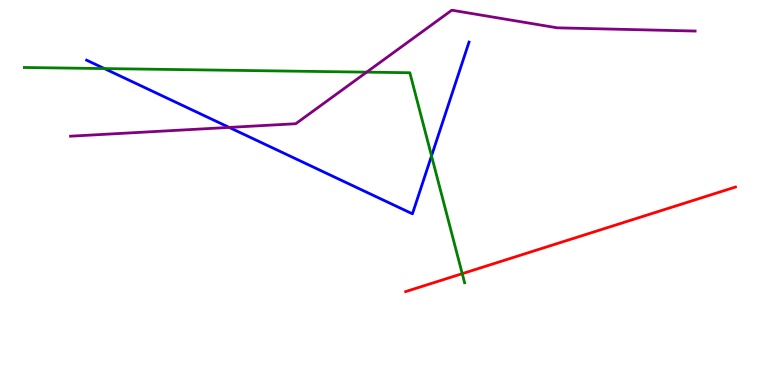[{'lines': ['blue', 'red'], 'intersections': []}, {'lines': ['green', 'red'], 'intersections': [{'x': 5.96, 'y': 2.89}]}, {'lines': ['purple', 'red'], 'intersections': []}, {'lines': ['blue', 'green'], 'intersections': [{'x': 1.35, 'y': 8.22}, {'x': 5.57, 'y': 5.95}]}, {'lines': ['blue', 'purple'], 'intersections': [{'x': 2.96, 'y': 6.69}]}, {'lines': ['green', 'purple'], 'intersections': [{'x': 4.73, 'y': 8.13}]}]